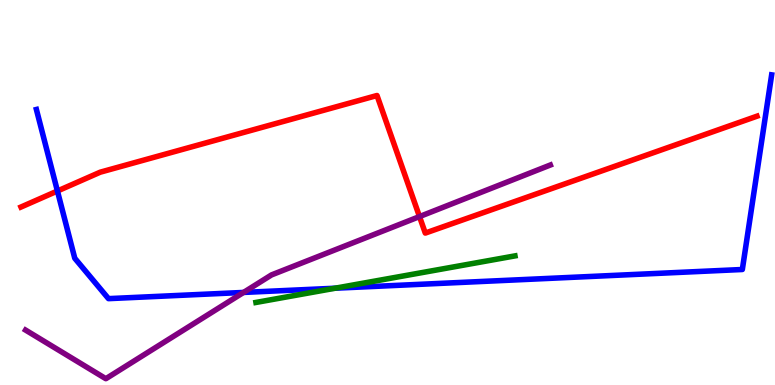[{'lines': ['blue', 'red'], 'intersections': [{'x': 0.741, 'y': 5.04}]}, {'lines': ['green', 'red'], 'intersections': []}, {'lines': ['purple', 'red'], 'intersections': [{'x': 5.41, 'y': 4.37}]}, {'lines': ['blue', 'green'], 'intersections': [{'x': 4.32, 'y': 2.51}]}, {'lines': ['blue', 'purple'], 'intersections': [{'x': 3.14, 'y': 2.4}]}, {'lines': ['green', 'purple'], 'intersections': []}]